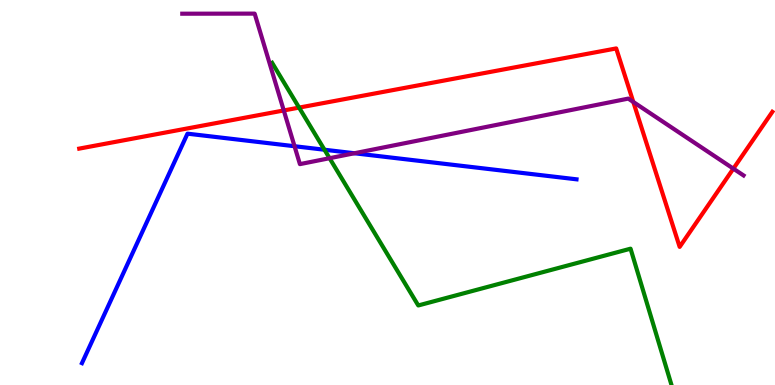[{'lines': ['blue', 'red'], 'intersections': []}, {'lines': ['green', 'red'], 'intersections': [{'x': 3.86, 'y': 7.21}]}, {'lines': ['purple', 'red'], 'intersections': [{'x': 3.66, 'y': 7.13}, {'x': 8.17, 'y': 7.35}, {'x': 9.46, 'y': 5.62}]}, {'lines': ['blue', 'green'], 'intersections': [{'x': 4.19, 'y': 6.11}]}, {'lines': ['blue', 'purple'], 'intersections': [{'x': 3.8, 'y': 6.2}, {'x': 4.57, 'y': 6.02}]}, {'lines': ['green', 'purple'], 'intersections': [{'x': 4.25, 'y': 5.89}]}]